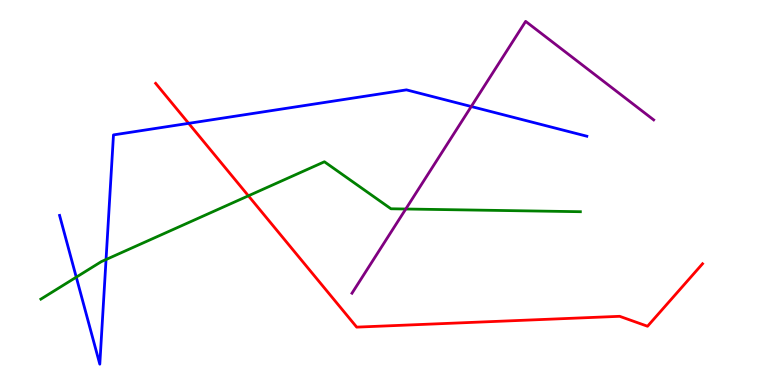[{'lines': ['blue', 'red'], 'intersections': [{'x': 2.43, 'y': 6.8}]}, {'lines': ['green', 'red'], 'intersections': [{'x': 3.21, 'y': 4.91}]}, {'lines': ['purple', 'red'], 'intersections': []}, {'lines': ['blue', 'green'], 'intersections': [{'x': 0.984, 'y': 2.8}, {'x': 1.37, 'y': 3.26}]}, {'lines': ['blue', 'purple'], 'intersections': [{'x': 6.08, 'y': 7.23}]}, {'lines': ['green', 'purple'], 'intersections': [{'x': 5.24, 'y': 4.57}]}]